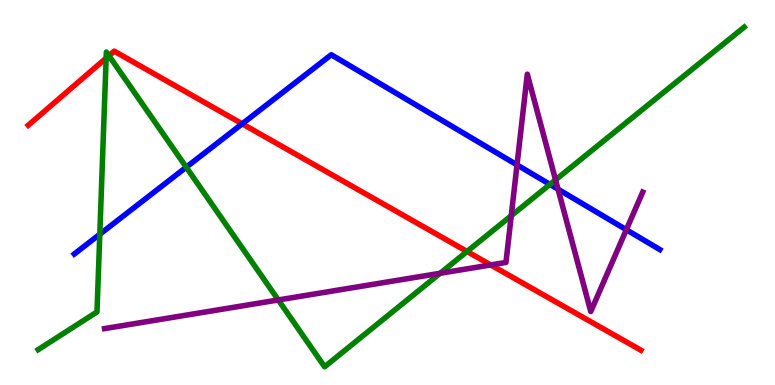[{'lines': ['blue', 'red'], 'intersections': [{'x': 3.13, 'y': 6.78}]}, {'lines': ['green', 'red'], 'intersections': [{'x': 1.37, 'y': 8.49}, {'x': 1.41, 'y': 8.55}, {'x': 6.03, 'y': 3.47}]}, {'lines': ['purple', 'red'], 'intersections': [{'x': 6.33, 'y': 3.12}]}, {'lines': ['blue', 'green'], 'intersections': [{'x': 1.29, 'y': 3.92}, {'x': 2.4, 'y': 5.66}, {'x': 7.1, 'y': 5.21}]}, {'lines': ['blue', 'purple'], 'intersections': [{'x': 6.67, 'y': 5.72}, {'x': 7.2, 'y': 5.09}, {'x': 8.08, 'y': 4.03}]}, {'lines': ['green', 'purple'], 'intersections': [{'x': 3.59, 'y': 2.21}, {'x': 5.68, 'y': 2.9}, {'x': 6.6, 'y': 4.4}, {'x': 7.17, 'y': 5.33}]}]